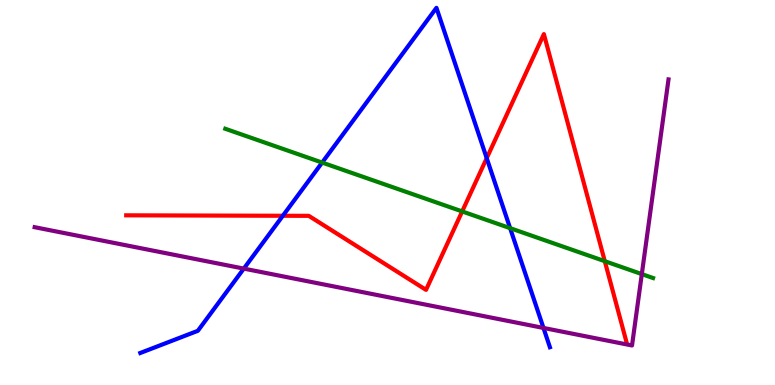[{'lines': ['blue', 'red'], 'intersections': [{'x': 3.65, 'y': 4.4}, {'x': 6.28, 'y': 5.89}]}, {'lines': ['green', 'red'], 'intersections': [{'x': 5.96, 'y': 4.51}, {'x': 7.8, 'y': 3.22}]}, {'lines': ['purple', 'red'], 'intersections': []}, {'lines': ['blue', 'green'], 'intersections': [{'x': 4.16, 'y': 5.78}, {'x': 6.58, 'y': 4.07}]}, {'lines': ['blue', 'purple'], 'intersections': [{'x': 3.15, 'y': 3.02}, {'x': 7.01, 'y': 1.48}]}, {'lines': ['green', 'purple'], 'intersections': [{'x': 8.28, 'y': 2.88}]}]